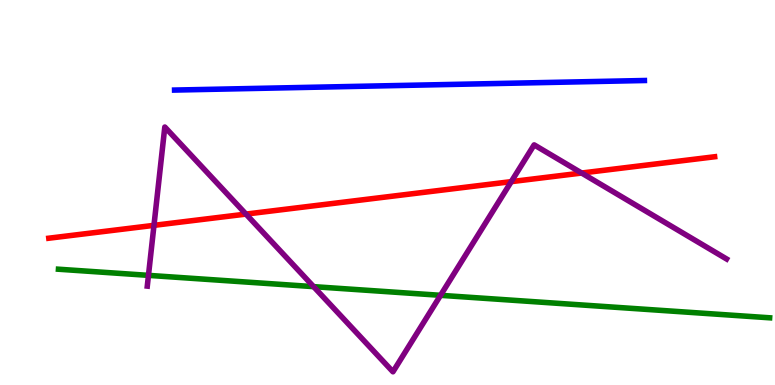[{'lines': ['blue', 'red'], 'intersections': []}, {'lines': ['green', 'red'], 'intersections': []}, {'lines': ['purple', 'red'], 'intersections': [{'x': 1.99, 'y': 4.15}, {'x': 3.17, 'y': 4.44}, {'x': 6.6, 'y': 5.28}, {'x': 7.51, 'y': 5.51}]}, {'lines': ['blue', 'green'], 'intersections': []}, {'lines': ['blue', 'purple'], 'intersections': []}, {'lines': ['green', 'purple'], 'intersections': [{'x': 1.92, 'y': 2.85}, {'x': 4.05, 'y': 2.55}, {'x': 5.68, 'y': 2.33}]}]